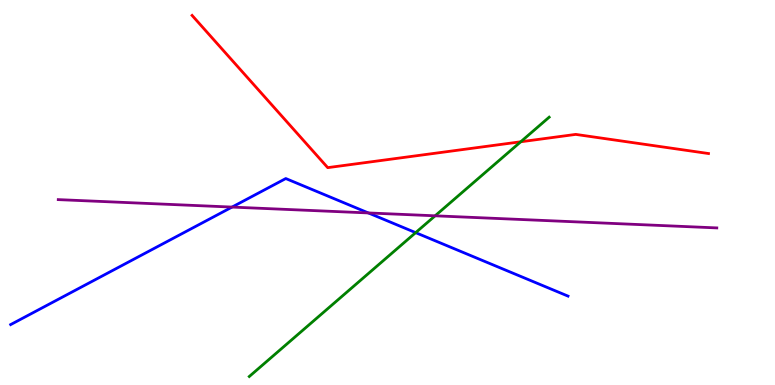[{'lines': ['blue', 'red'], 'intersections': []}, {'lines': ['green', 'red'], 'intersections': [{'x': 6.72, 'y': 6.32}]}, {'lines': ['purple', 'red'], 'intersections': []}, {'lines': ['blue', 'green'], 'intersections': [{'x': 5.36, 'y': 3.96}]}, {'lines': ['blue', 'purple'], 'intersections': [{'x': 2.99, 'y': 4.62}, {'x': 4.75, 'y': 4.47}]}, {'lines': ['green', 'purple'], 'intersections': [{'x': 5.61, 'y': 4.39}]}]